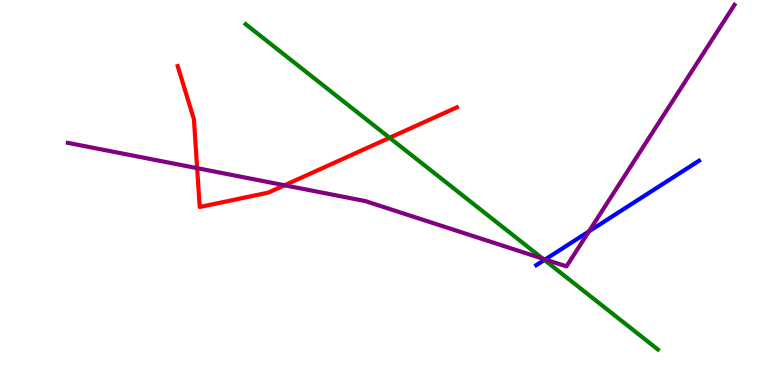[{'lines': ['blue', 'red'], 'intersections': []}, {'lines': ['green', 'red'], 'intersections': [{'x': 5.03, 'y': 6.42}]}, {'lines': ['purple', 'red'], 'intersections': [{'x': 2.54, 'y': 5.63}, {'x': 3.67, 'y': 5.19}]}, {'lines': ['blue', 'green'], 'intersections': [{'x': 7.02, 'y': 3.25}]}, {'lines': ['blue', 'purple'], 'intersections': [{'x': 7.03, 'y': 3.26}, {'x': 7.6, 'y': 3.99}]}, {'lines': ['green', 'purple'], 'intersections': [{'x': 7.0, 'y': 3.28}]}]